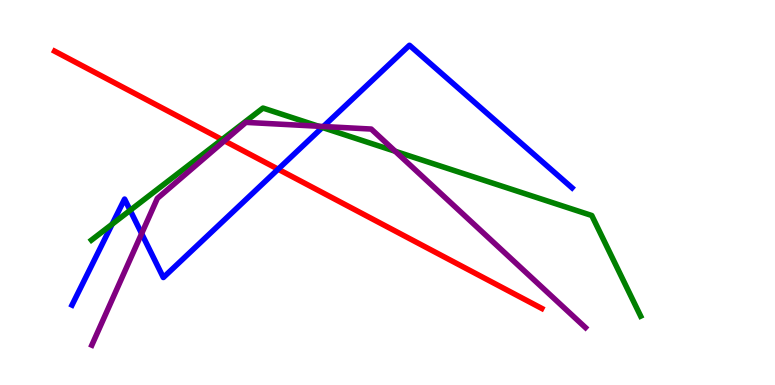[{'lines': ['blue', 'red'], 'intersections': [{'x': 3.59, 'y': 5.61}]}, {'lines': ['green', 'red'], 'intersections': [{'x': 2.87, 'y': 6.37}]}, {'lines': ['purple', 'red'], 'intersections': [{'x': 2.9, 'y': 6.34}]}, {'lines': ['blue', 'green'], 'intersections': [{'x': 1.45, 'y': 4.18}, {'x': 1.68, 'y': 4.54}, {'x': 4.16, 'y': 6.69}]}, {'lines': ['blue', 'purple'], 'intersections': [{'x': 1.83, 'y': 3.93}, {'x': 4.17, 'y': 6.71}]}, {'lines': ['green', 'purple'], 'intersections': [{'x': 4.11, 'y': 6.72}, {'x': 5.1, 'y': 6.07}]}]